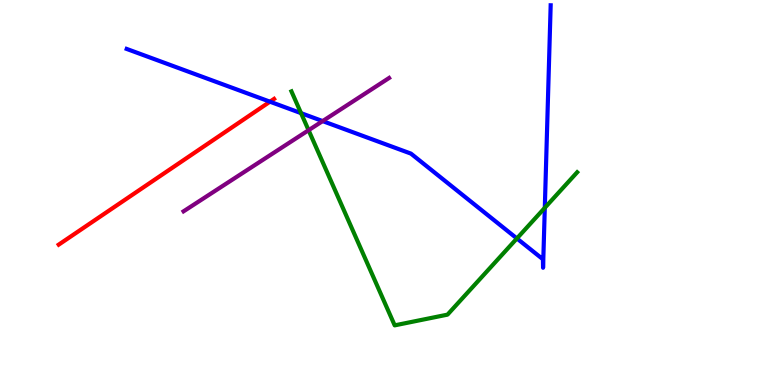[{'lines': ['blue', 'red'], 'intersections': [{'x': 3.48, 'y': 7.36}]}, {'lines': ['green', 'red'], 'intersections': []}, {'lines': ['purple', 'red'], 'intersections': []}, {'lines': ['blue', 'green'], 'intersections': [{'x': 3.88, 'y': 7.06}, {'x': 6.67, 'y': 3.81}, {'x': 7.03, 'y': 4.6}]}, {'lines': ['blue', 'purple'], 'intersections': [{'x': 4.16, 'y': 6.85}]}, {'lines': ['green', 'purple'], 'intersections': [{'x': 3.98, 'y': 6.62}]}]